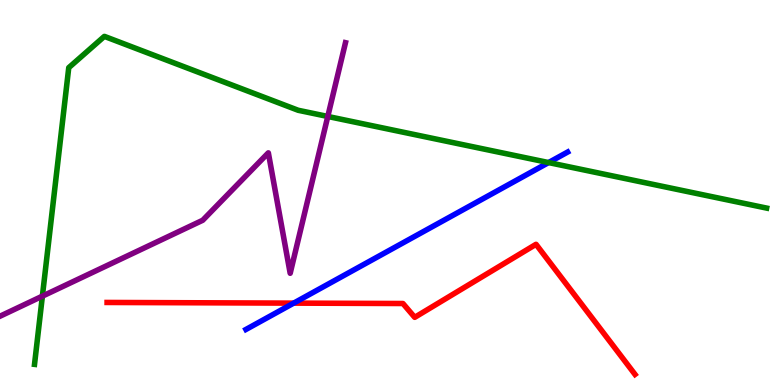[{'lines': ['blue', 'red'], 'intersections': [{'x': 3.79, 'y': 2.13}]}, {'lines': ['green', 'red'], 'intersections': []}, {'lines': ['purple', 'red'], 'intersections': []}, {'lines': ['blue', 'green'], 'intersections': [{'x': 7.08, 'y': 5.78}]}, {'lines': ['blue', 'purple'], 'intersections': []}, {'lines': ['green', 'purple'], 'intersections': [{'x': 0.547, 'y': 2.31}, {'x': 4.23, 'y': 6.98}]}]